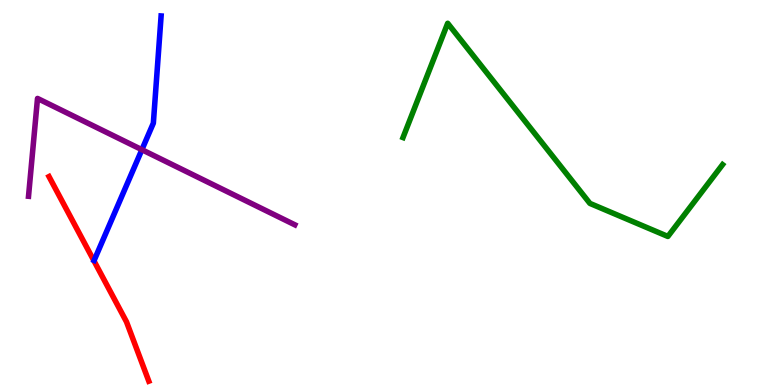[{'lines': ['blue', 'red'], 'intersections': []}, {'lines': ['green', 'red'], 'intersections': []}, {'lines': ['purple', 'red'], 'intersections': []}, {'lines': ['blue', 'green'], 'intersections': []}, {'lines': ['blue', 'purple'], 'intersections': [{'x': 1.83, 'y': 6.11}]}, {'lines': ['green', 'purple'], 'intersections': []}]